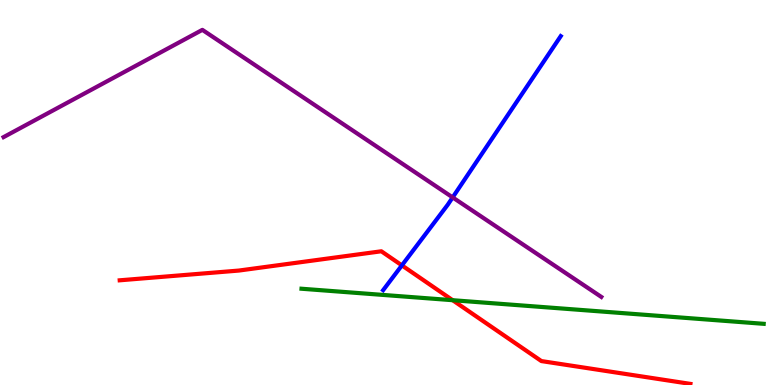[{'lines': ['blue', 'red'], 'intersections': [{'x': 5.19, 'y': 3.11}]}, {'lines': ['green', 'red'], 'intersections': [{'x': 5.84, 'y': 2.2}]}, {'lines': ['purple', 'red'], 'intersections': []}, {'lines': ['blue', 'green'], 'intersections': []}, {'lines': ['blue', 'purple'], 'intersections': [{'x': 5.84, 'y': 4.87}]}, {'lines': ['green', 'purple'], 'intersections': []}]